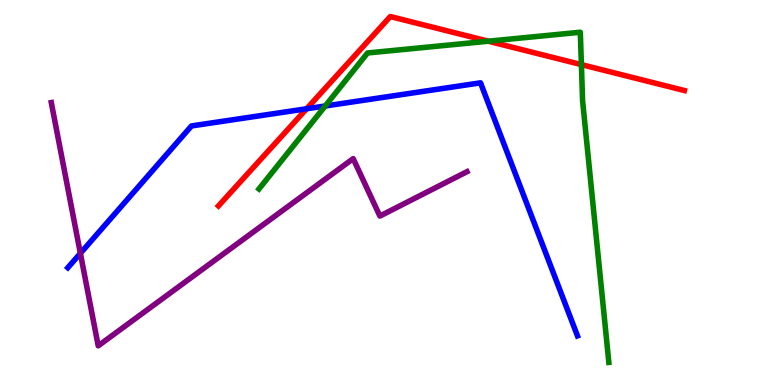[{'lines': ['blue', 'red'], 'intersections': [{'x': 3.96, 'y': 7.17}]}, {'lines': ['green', 'red'], 'intersections': [{'x': 6.3, 'y': 8.93}, {'x': 7.5, 'y': 8.32}]}, {'lines': ['purple', 'red'], 'intersections': []}, {'lines': ['blue', 'green'], 'intersections': [{'x': 4.2, 'y': 7.25}]}, {'lines': ['blue', 'purple'], 'intersections': [{'x': 1.04, 'y': 3.42}]}, {'lines': ['green', 'purple'], 'intersections': []}]